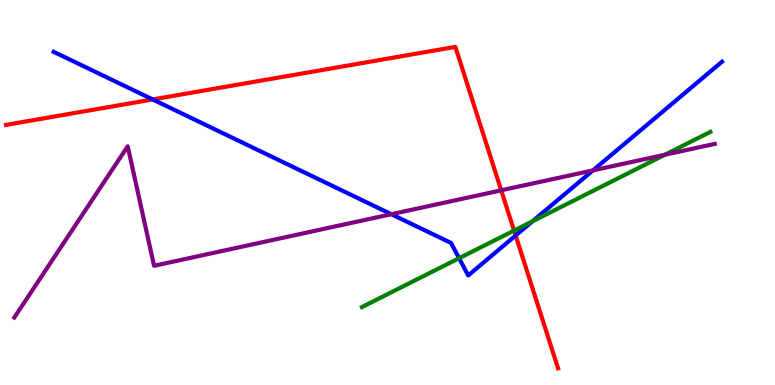[{'lines': ['blue', 'red'], 'intersections': [{'x': 1.97, 'y': 7.42}, {'x': 6.65, 'y': 3.88}]}, {'lines': ['green', 'red'], 'intersections': [{'x': 6.63, 'y': 4.01}]}, {'lines': ['purple', 'red'], 'intersections': [{'x': 6.47, 'y': 5.06}]}, {'lines': ['blue', 'green'], 'intersections': [{'x': 5.92, 'y': 3.29}, {'x': 6.87, 'y': 4.25}]}, {'lines': ['blue', 'purple'], 'intersections': [{'x': 5.05, 'y': 4.44}, {'x': 7.65, 'y': 5.57}]}, {'lines': ['green', 'purple'], 'intersections': [{'x': 8.58, 'y': 5.98}]}]